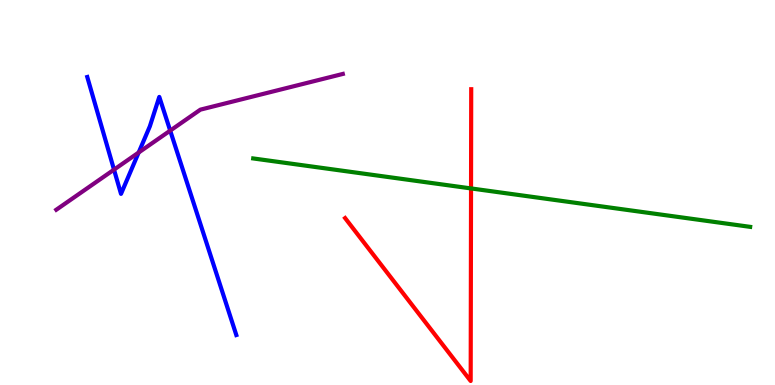[{'lines': ['blue', 'red'], 'intersections': []}, {'lines': ['green', 'red'], 'intersections': [{'x': 6.08, 'y': 5.11}]}, {'lines': ['purple', 'red'], 'intersections': []}, {'lines': ['blue', 'green'], 'intersections': []}, {'lines': ['blue', 'purple'], 'intersections': [{'x': 1.47, 'y': 5.59}, {'x': 1.79, 'y': 6.04}, {'x': 2.2, 'y': 6.61}]}, {'lines': ['green', 'purple'], 'intersections': []}]